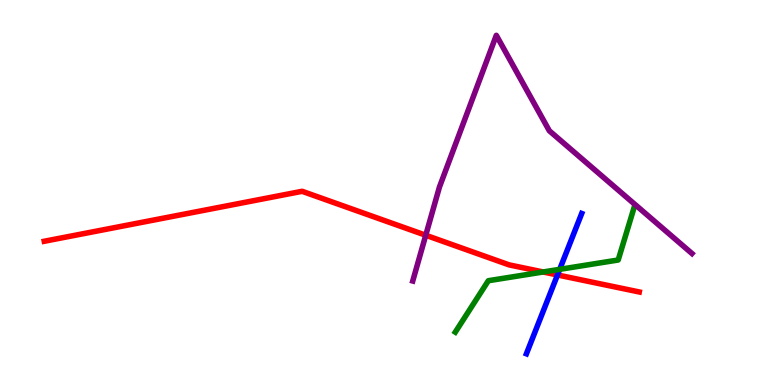[{'lines': ['blue', 'red'], 'intersections': [{'x': 7.19, 'y': 2.86}]}, {'lines': ['green', 'red'], 'intersections': [{'x': 7.01, 'y': 2.94}]}, {'lines': ['purple', 'red'], 'intersections': [{'x': 5.49, 'y': 3.89}]}, {'lines': ['blue', 'green'], 'intersections': [{'x': 7.22, 'y': 3.0}]}, {'lines': ['blue', 'purple'], 'intersections': []}, {'lines': ['green', 'purple'], 'intersections': []}]